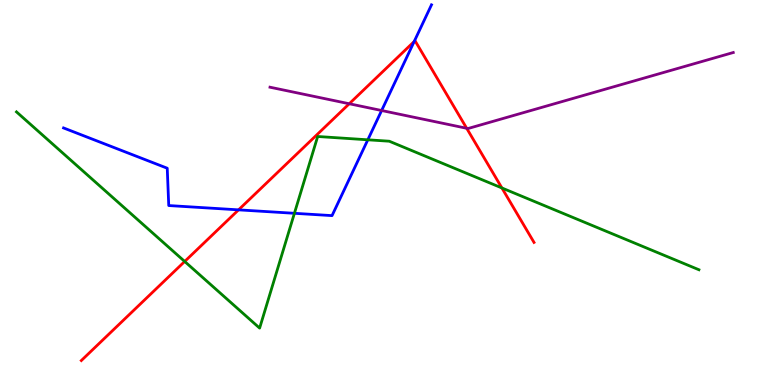[{'lines': ['blue', 'red'], 'intersections': [{'x': 3.08, 'y': 4.55}, {'x': 5.34, 'y': 8.92}]}, {'lines': ['green', 'red'], 'intersections': [{'x': 2.38, 'y': 3.21}, {'x': 6.48, 'y': 5.12}]}, {'lines': ['purple', 'red'], 'intersections': [{'x': 4.51, 'y': 7.31}, {'x': 6.02, 'y': 6.67}]}, {'lines': ['blue', 'green'], 'intersections': [{'x': 3.8, 'y': 4.46}, {'x': 4.75, 'y': 6.37}]}, {'lines': ['blue', 'purple'], 'intersections': [{'x': 4.92, 'y': 7.13}]}, {'lines': ['green', 'purple'], 'intersections': []}]